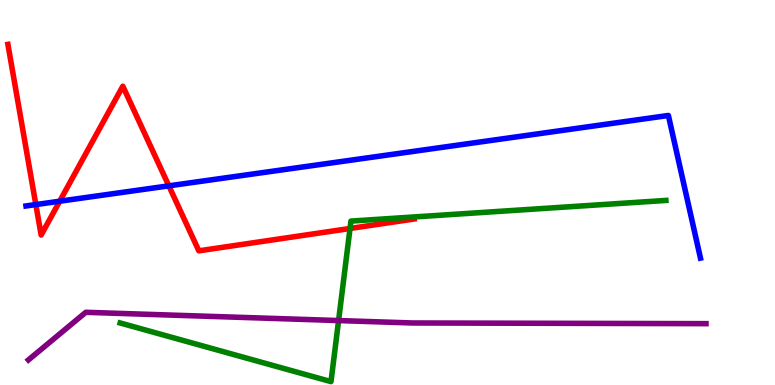[{'lines': ['blue', 'red'], 'intersections': [{'x': 0.462, 'y': 4.69}, {'x': 0.77, 'y': 4.77}, {'x': 2.18, 'y': 5.17}]}, {'lines': ['green', 'red'], 'intersections': [{'x': 4.52, 'y': 4.07}]}, {'lines': ['purple', 'red'], 'intersections': []}, {'lines': ['blue', 'green'], 'intersections': []}, {'lines': ['blue', 'purple'], 'intersections': []}, {'lines': ['green', 'purple'], 'intersections': [{'x': 4.37, 'y': 1.67}]}]